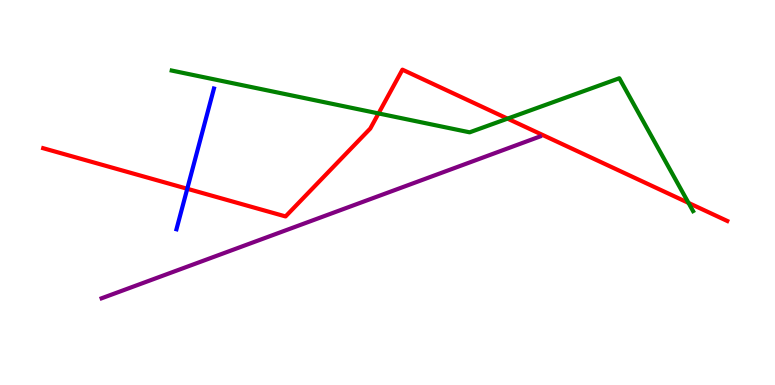[{'lines': ['blue', 'red'], 'intersections': [{'x': 2.42, 'y': 5.1}]}, {'lines': ['green', 'red'], 'intersections': [{'x': 4.88, 'y': 7.05}, {'x': 6.55, 'y': 6.92}, {'x': 8.88, 'y': 4.73}]}, {'lines': ['purple', 'red'], 'intersections': []}, {'lines': ['blue', 'green'], 'intersections': []}, {'lines': ['blue', 'purple'], 'intersections': []}, {'lines': ['green', 'purple'], 'intersections': []}]